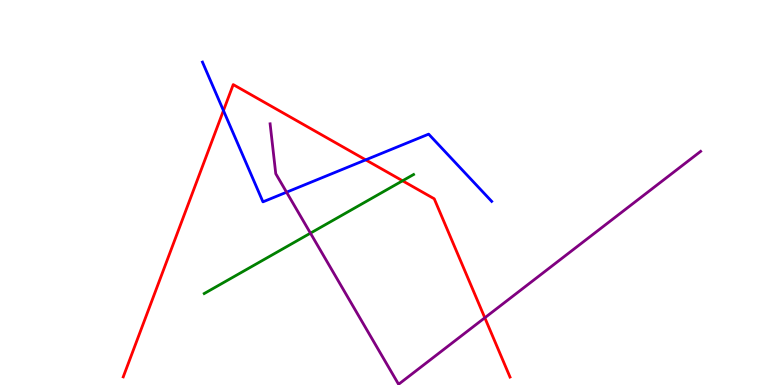[{'lines': ['blue', 'red'], 'intersections': [{'x': 2.88, 'y': 7.13}, {'x': 4.72, 'y': 5.85}]}, {'lines': ['green', 'red'], 'intersections': [{'x': 5.19, 'y': 5.3}]}, {'lines': ['purple', 'red'], 'intersections': [{'x': 6.26, 'y': 1.75}]}, {'lines': ['blue', 'green'], 'intersections': []}, {'lines': ['blue', 'purple'], 'intersections': [{'x': 3.7, 'y': 5.01}]}, {'lines': ['green', 'purple'], 'intersections': [{'x': 4.01, 'y': 3.94}]}]